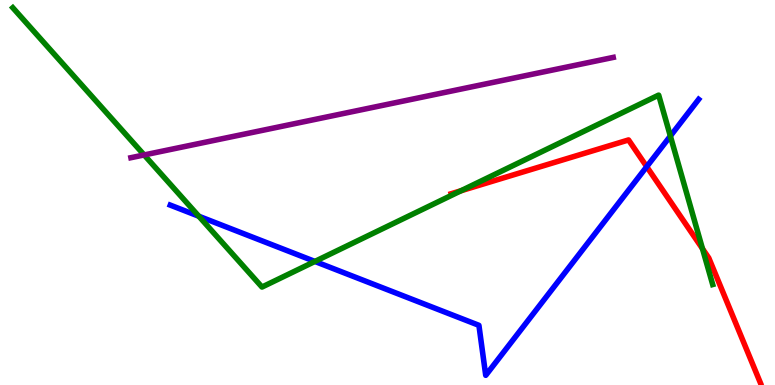[{'lines': ['blue', 'red'], 'intersections': [{'x': 8.34, 'y': 5.67}]}, {'lines': ['green', 'red'], 'intersections': [{'x': 5.95, 'y': 5.04}, {'x': 9.06, 'y': 3.54}]}, {'lines': ['purple', 'red'], 'intersections': []}, {'lines': ['blue', 'green'], 'intersections': [{'x': 2.57, 'y': 4.38}, {'x': 4.06, 'y': 3.21}, {'x': 8.65, 'y': 6.47}]}, {'lines': ['blue', 'purple'], 'intersections': []}, {'lines': ['green', 'purple'], 'intersections': [{'x': 1.86, 'y': 5.98}]}]